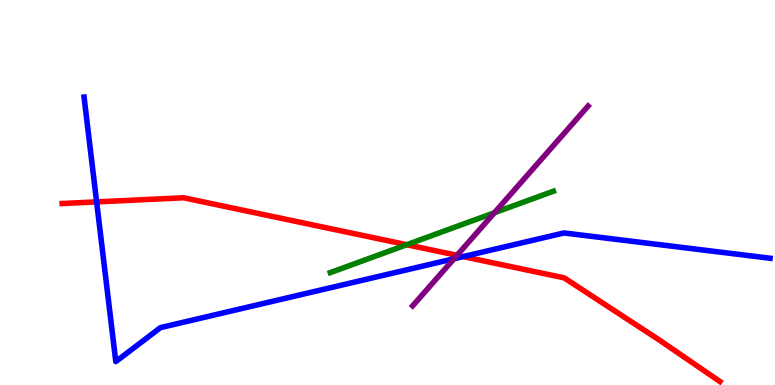[{'lines': ['blue', 'red'], 'intersections': [{'x': 1.25, 'y': 4.76}, {'x': 5.98, 'y': 3.34}]}, {'lines': ['green', 'red'], 'intersections': [{'x': 5.25, 'y': 3.64}]}, {'lines': ['purple', 'red'], 'intersections': [{'x': 5.9, 'y': 3.37}]}, {'lines': ['blue', 'green'], 'intersections': []}, {'lines': ['blue', 'purple'], 'intersections': [{'x': 5.86, 'y': 3.28}]}, {'lines': ['green', 'purple'], 'intersections': [{'x': 6.38, 'y': 4.47}]}]